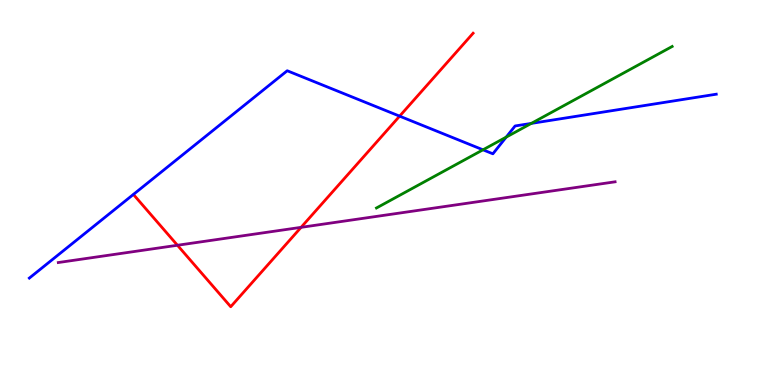[{'lines': ['blue', 'red'], 'intersections': [{'x': 5.16, 'y': 6.98}]}, {'lines': ['green', 'red'], 'intersections': []}, {'lines': ['purple', 'red'], 'intersections': [{'x': 2.29, 'y': 3.63}, {'x': 3.88, 'y': 4.1}]}, {'lines': ['blue', 'green'], 'intersections': [{'x': 6.23, 'y': 6.11}, {'x': 6.53, 'y': 6.44}, {'x': 6.86, 'y': 6.79}]}, {'lines': ['blue', 'purple'], 'intersections': []}, {'lines': ['green', 'purple'], 'intersections': []}]